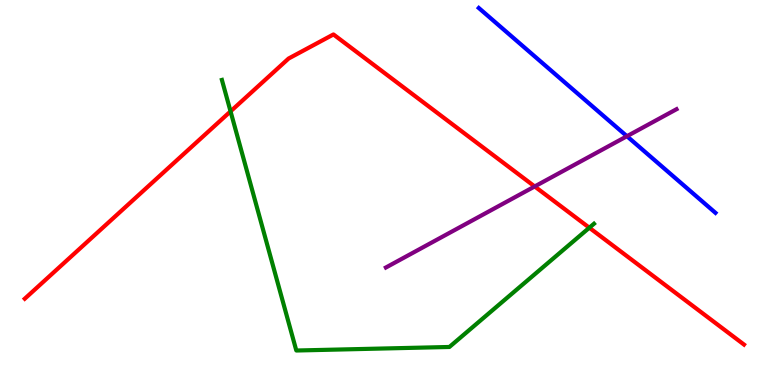[{'lines': ['blue', 'red'], 'intersections': []}, {'lines': ['green', 'red'], 'intersections': [{'x': 2.97, 'y': 7.11}, {'x': 7.6, 'y': 4.09}]}, {'lines': ['purple', 'red'], 'intersections': [{'x': 6.9, 'y': 5.16}]}, {'lines': ['blue', 'green'], 'intersections': []}, {'lines': ['blue', 'purple'], 'intersections': [{'x': 8.09, 'y': 6.46}]}, {'lines': ['green', 'purple'], 'intersections': []}]